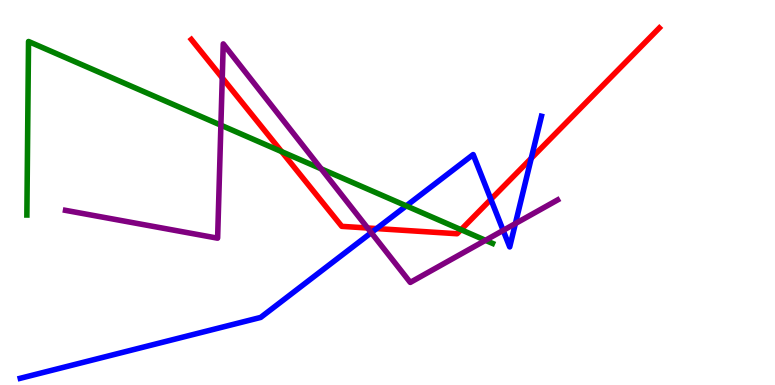[{'lines': ['blue', 'red'], 'intersections': [{'x': 4.86, 'y': 4.06}, {'x': 6.33, 'y': 4.82}, {'x': 6.85, 'y': 5.89}]}, {'lines': ['green', 'red'], 'intersections': [{'x': 3.63, 'y': 6.06}, {'x': 5.95, 'y': 4.03}]}, {'lines': ['purple', 'red'], 'intersections': [{'x': 2.87, 'y': 7.98}, {'x': 4.74, 'y': 4.08}]}, {'lines': ['blue', 'green'], 'intersections': [{'x': 5.24, 'y': 4.65}]}, {'lines': ['blue', 'purple'], 'intersections': [{'x': 4.79, 'y': 3.96}, {'x': 6.49, 'y': 4.02}, {'x': 6.65, 'y': 4.19}]}, {'lines': ['green', 'purple'], 'intersections': [{'x': 2.85, 'y': 6.75}, {'x': 4.14, 'y': 5.61}, {'x': 6.26, 'y': 3.76}]}]